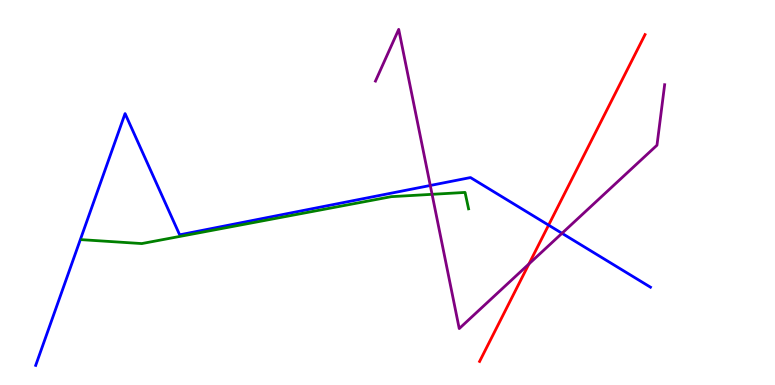[{'lines': ['blue', 'red'], 'intersections': [{'x': 7.08, 'y': 4.15}]}, {'lines': ['green', 'red'], 'intersections': []}, {'lines': ['purple', 'red'], 'intersections': [{'x': 6.83, 'y': 3.14}]}, {'lines': ['blue', 'green'], 'intersections': []}, {'lines': ['blue', 'purple'], 'intersections': [{'x': 5.55, 'y': 5.18}, {'x': 7.25, 'y': 3.94}]}, {'lines': ['green', 'purple'], 'intersections': [{'x': 5.58, 'y': 4.95}]}]